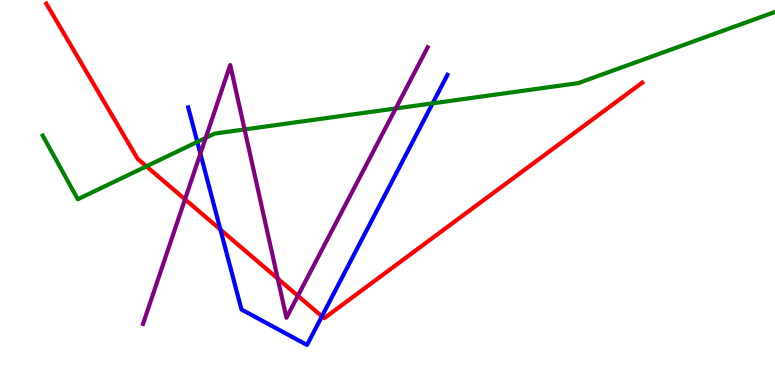[{'lines': ['blue', 'red'], 'intersections': [{'x': 2.84, 'y': 4.04}, {'x': 4.15, 'y': 1.78}]}, {'lines': ['green', 'red'], 'intersections': [{'x': 1.89, 'y': 5.68}]}, {'lines': ['purple', 'red'], 'intersections': [{'x': 2.39, 'y': 4.82}, {'x': 3.58, 'y': 2.76}, {'x': 3.84, 'y': 2.32}]}, {'lines': ['blue', 'green'], 'intersections': [{'x': 2.55, 'y': 6.31}, {'x': 5.58, 'y': 7.32}]}, {'lines': ['blue', 'purple'], 'intersections': [{'x': 2.59, 'y': 6.01}]}, {'lines': ['green', 'purple'], 'intersections': [{'x': 2.65, 'y': 6.42}, {'x': 3.16, 'y': 6.64}, {'x': 5.11, 'y': 7.18}]}]